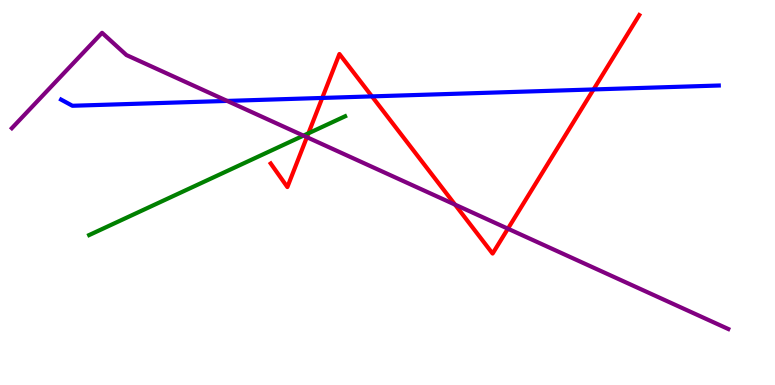[{'lines': ['blue', 'red'], 'intersections': [{'x': 4.16, 'y': 7.46}, {'x': 4.8, 'y': 7.5}, {'x': 7.66, 'y': 7.68}]}, {'lines': ['green', 'red'], 'intersections': [{'x': 3.98, 'y': 6.54}]}, {'lines': ['purple', 'red'], 'intersections': [{'x': 3.96, 'y': 6.44}, {'x': 5.87, 'y': 4.68}, {'x': 6.55, 'y': 4.06}]}, {'lines': ['blue', 'green'], 'intersections': []}, {'lines': ['blue', 'purple'], 'intersections': [{'x': 2.93, 'y': 7.38}]}, {'lines': ['green', 'purple'], 'intersections': [{'x': 3.92, 'y': 6.48}]}]